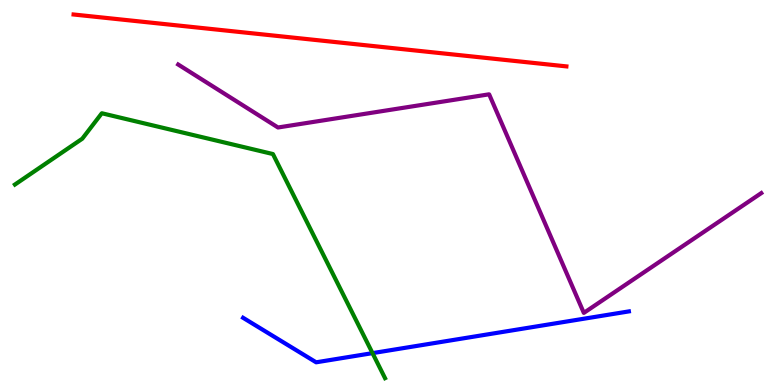[{'lines': ['blue', 'red'], 'intersections': []}, {'lines': ['green', 'red'], 'intersections': []}, {'lines': ['purple', 'red'], 'intersections': []}, {'lines': ['blue', 'green'], 'intersections': [{'x': 4.81, 'y': 0.828}]}, {'lines': ['blue', 'purple'], 'intersections': []}, {'lines': ['green', 'purple'], 'intersections': []}]